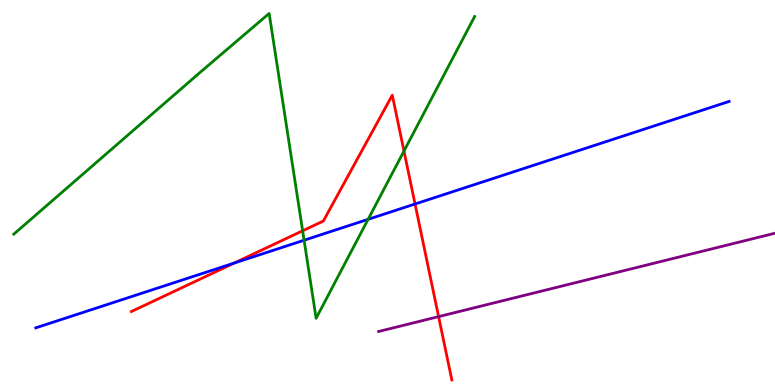[{'lines': ['blue', 'red'], 'intersections': [{'x': 3.02, 'y': 3.17}, {'x': 5.36, 'y': 4.7}]}, {'lines': ['green', 'red'], 'intersections': [{'x': 3.91, 'y': 4.01}, {'x': 5.21, 'y': 6.08}]}, {'lines': ['purple', 'red'], 'intersections': [{'x': 5.66, 'y': 1.78}]}, {'lines': ['blue', 'green'], 'intersections': [{'x': 3.92, 'y': 3.76}, {'x': 4.75, 'y': 4.3}]}, {'lines': ['blue', 'purple'], 'intersections': []}, {'lines': ['green', 'purple'], 'intersections': []}]